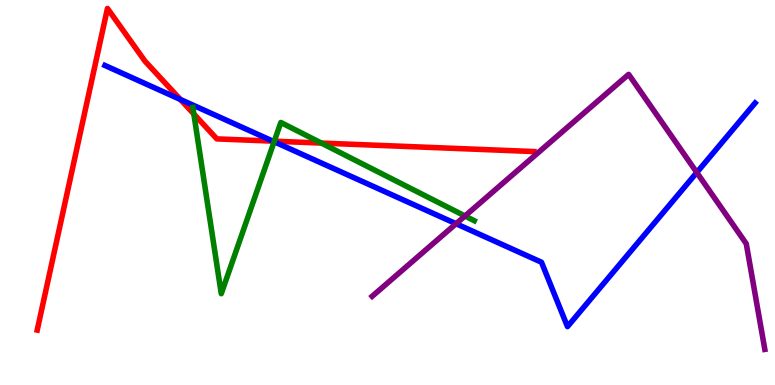[{'lines': ['blue', 'red'], 'intersections': [{'x': 2.33, 'y': 7.42}, {'x': 3.52, 'y': 6.33}]}, {'lines': ['green', 'red'], 'intersections': [{'x': 2.5, 'y': 7.04}, {'x': 3.54, 'y': 6.33}, {'x': 4.15, 'y': 6.28}]}, {'lines': ['purple', 'red'], 'intersections': []}, {'lines': ['blue', 'green'], 'intersections': [{'x': 3.54, 'y': 6.32}]}, {'lines': ['blue', 'purple'], 'intersections': [{'x': 5.88, 'y': 4.19}, {'x': 8.99, 'y': 5.52}]}, {'lines': ['green', 'purple'], 'intersections': [{'x': 6.0, 'y': 4.39}]}]